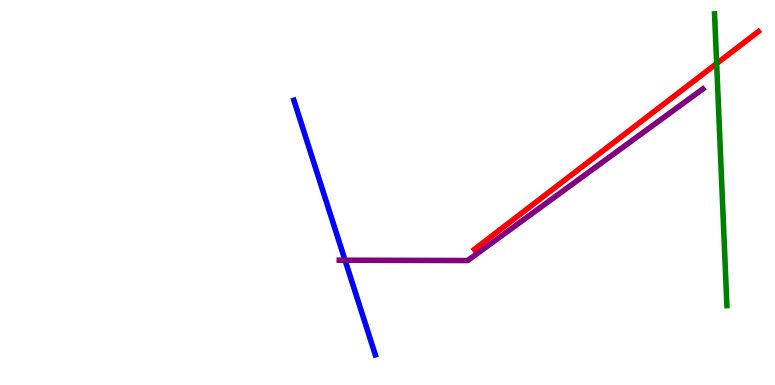[{'lines': ['blue', 'red'], 'intersections': []}, {'lines': ['green', 'red'], 'intersections': [{'x': 9.25, 'y': 8.35}]}, {'lines': ['purple', 'red'], 'intersections': []}, {'lines': ['blue', 'green'], 'intersections': []}, {'lines': ['blue', 'purple'], 'intersections': [{'x': 4.45, 'y': 3.24}]}, {'lines': ['green', 'purple'], 'intersections': []}]